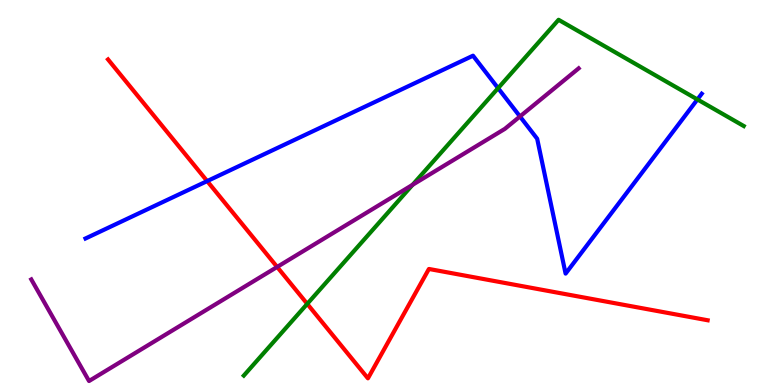[{'lines': ['blue', 'red'], 'intersections': [{'x': 2.67, 'y': 5.3}]}, {'lines': ['green', 'red'], 'intersections': [{'x': 3.96, 'y': 2.11}]}, {'lines': ['purple', 'red'], 'intersections': [{'x': 3.58, 'y': 3.07}]}, {'lines': ['blue', 'green'], 'intersections': [{'x': 6.43, 'y': 7.71}, {'x': 9.0, 'y': 7.42}]}, {'lines': ['blue', 'purple'], 'intersections': [{'x': 6.71, 'y': 6.97}]}, {'lines': ['green', 'purple'], 'intersections': [{'x': 5.32, 'y': 5.2}]}]